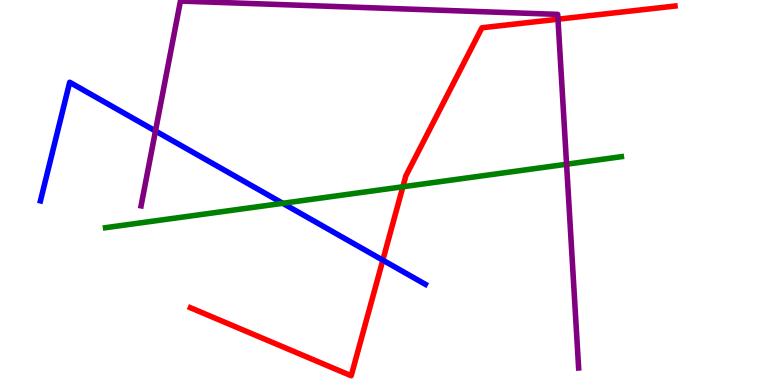[{'lines': ['blue', 'red'], 'intersections': [{'x': 4.94, 'y': 3.24}]}, {'lines': ['green', 'red'], 'intersections': [{'x': 5.2, 'y': 5.15}]}, {'lines': ['purple', 'red'], 'intersections': [{'x': 7.2, 'y': 9.5}]}, {'lines': ['blue', 'green'], 'intersections': [{'x': 3.65, 'y': 4.72}]}, {'lines': ['blue', 'purple'], 'intersections': [{'x': 2.01, 'y': 6.6}]}, {'lines': ['green', 'purple'], 'intersections': [{'x': 7.31, 'y': 5.73}]}]